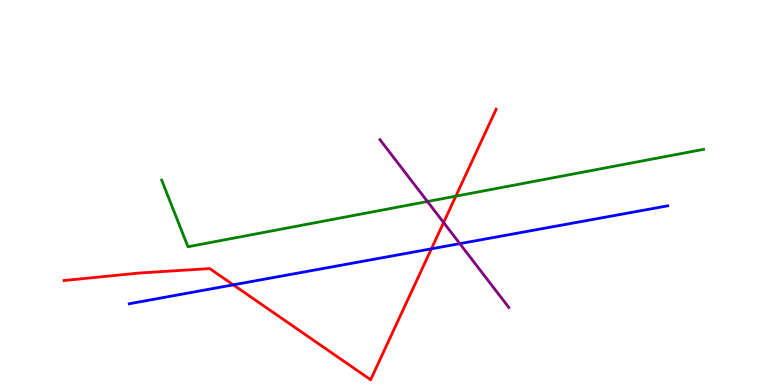[{'lines': ['blue', 'red'], 'intersections': [{'x': 3.01, 'y': 2.6}, {'x': 5.57, 'y': 3.54}]}, {'lines': ['green', 'red'], 'intersections': [{'x': 5.88, 'y': 4.91}]}, {'lines': ['purple', 'red'], 'intersections': [{'x': 5.72, 'y': 4.22}]}, {'lines': ['blue', 'green'], 'intersections': []}, {'lines': ['blue', 'purple'], 'intersections': [{'x': 5.93, 'y': 3.67}]}, {'lines': ['green', 'purple'], 'intersections': [{'x': 5.52, 'y': 4.77}]}]